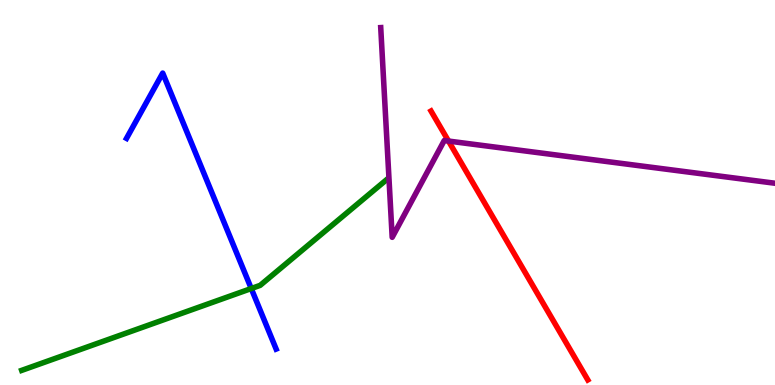[{'lines': ['blue', 'red'], 'intersections': []}, {'lines': ['green', 'red'], 'intersections': []}, {'lines': ['purple', 'red'], 'intersections': [{'x': 5.79, 'y': 6.34}]}, {'lines': ['blue', 'green'], 'intersections': [{'x': 3.24, 'y': 2.51}]}, {'lines': ['blue', 'purple'], 'intersections': []}, {'lines': ['green', 'purple'], 'intersections': []}]